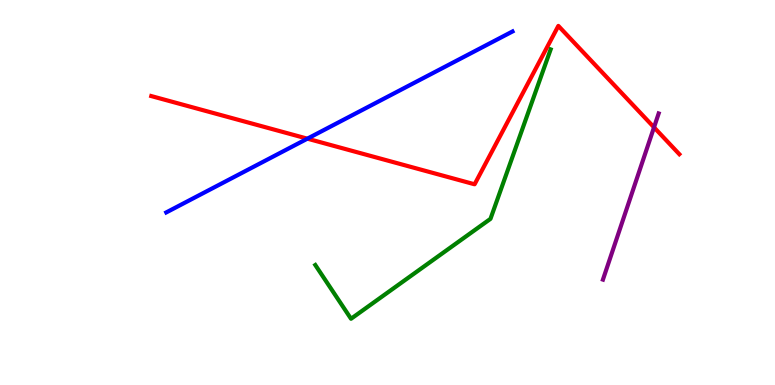[{'lines': ['blue', 'red'], 'intersections': [{'x': 3.97, 'y': 6.4}]}, {'lines': ['green', 'red'], 'intersections': []}, {'lines': ['purple', 'red'], 'intersections': [{'x': 8.44, 'y': 6.69}]}, {'lines': ['blue', 'green'], 'intersections': []}, {'lines': ['blue', 'purple'], 'intersections': []}, {'lines': ['green', 'purple'], 'intersections': []}]